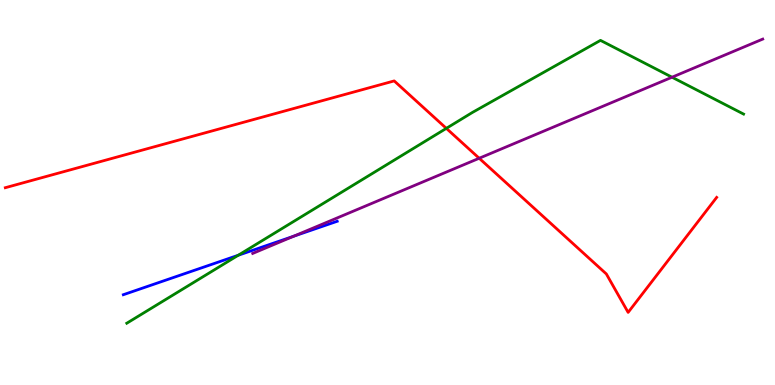[{'lines': ['blue', 'red'], 'intersections': []}, {'lines': ['green', 'red'], 'intersections': [{'x': 5.76, 'y': 6.67}]}, {'lines': ['purple', 'red'], 'intersections': [{'x': 6.18, 'y': 5.89}]}, {'lines': ['blue', 'green'], 'intersections': [{'x': 3.07, 'y': 3.37}]}, {'lines': ['blue', 'purple'], 'intersections': [{'x': 3.79, 'y': 3.86}]}, {'lines': ['green', 'purple'], 'intersections': [{'x': 8.67, 'y': 7.99}]}]